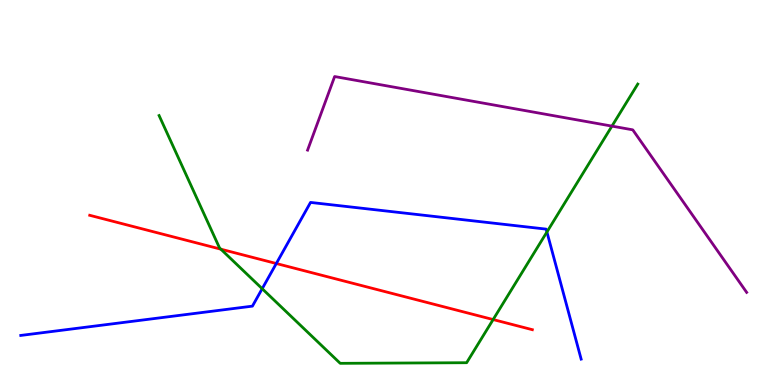[{'lines': ['blue', 'red'], 'intersections': [{'x': 3.57, 'y': 3.16}]}, {'lines': ['green', 'red'], 'intersections': [{'x': 2.85, 'y': 3.53}, {'x': 6.36, 'y': 1.7}]}, {'lines': ['purple', 'red'], 'intersections': []}, {'lines': ['blue', 'green'], 'intersections': [{'x': 3.38, 'y': 2.5}, {'x': 7.06, 'y': 3.97}]}, {'lines': ['blue', 'purple'], 'intersections': []}, {'lines': ['green', 'purple'], 'intersections': [{'x': 7.9, 'y': 6.72}]}]